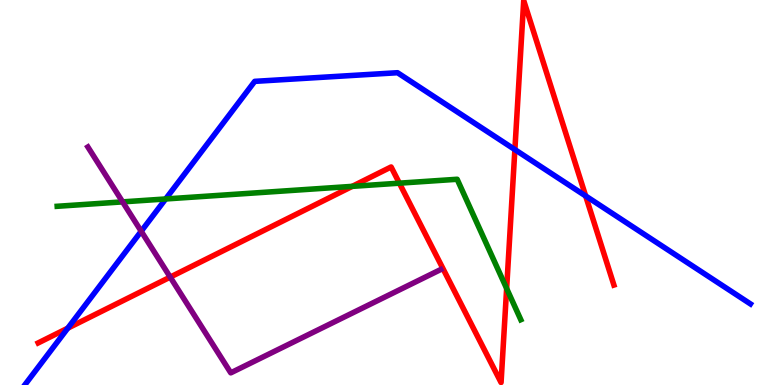[{'lines': ['blue', 'red'], 'intersections': [{'x': 0.875, 'y': 1.48}, {'x': 6.64, 'y': 6.11}, {'x': 7.56, 'y': 4.91}]}, {'lines': ['green', 'red'], 'intersections': [{'x': 4.54, 'y': 5.16}, {'x': 5.15, 'y': 5.24}, {'x': 6.54, 'y': 2.51}]}, {'lines': ['purple', 'red'], 'intersections': [{'x': 2.2, 'y': 2.8}]}, {'lines': ['blue', 'green'], 'intersections': [{'x': 2.14, 'y': 4.83}]}, {'lines': ['blue', 'purple'], 'intersections': [{'x': 1.82, 'y': 3.99}]}, {'lines': ['green', 'purple'], 'intersections': [{'x': 1.58, 'y': 4.76}]}]